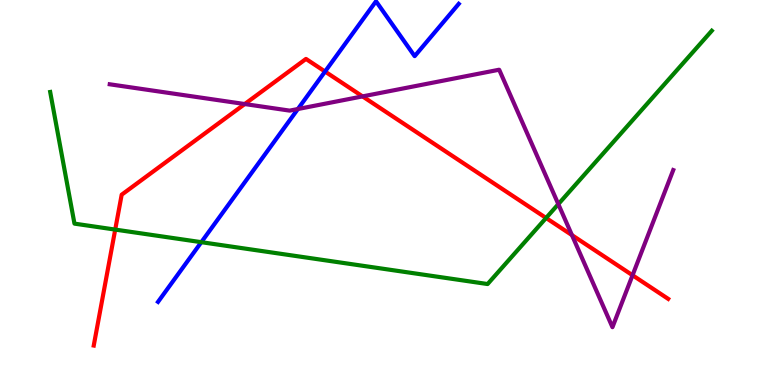[{'lines': ['blue', 'red'], 'intersections': [{'x': 4.19, 'y': 8.14}]}, {'lines': ['green', 'red'], 'intersections': [{'x': 1.49, 'y': 4.04}, {'x': 7.05, 'y': 4.34}]}, {'lines': ['purple', 'red'], 'intersections': [{'x': 3.16, 'y': 7.3}, {'x': 4.68, 'y': 7.5}, {'x': 7.38, 'y': 3.89}, {'x': 8.16, 'y': 2.85}]}, {'lines': ['blue', 'green'], 'intersections': [{'x': 2.6, 'y': 3.71}]}, {'lines': ['blue', 'purple'], 'intersections': [{'x': 3.84, 'y': 7.17}]}, {'lines': ['green', 'purple'], 'intersections': [{'x': 7.2, 'y': 4.7}]}]